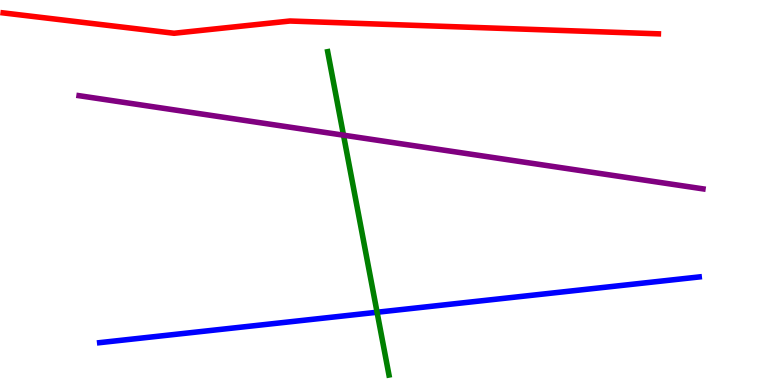[{'lines': ['blue', 'red'], 'intersections': []}, {'lines': ['green', 'red'], 'intersections': []}, {'lines': ['purple', 'red'], 'intersections': []}, {'lines': ['blue', 'green'], 'intersections': [{'x': 4.87, 'y': 1.89}]}, {'lines': ['blue', 'purple'], 'intersections': []}, {'lines': ['green', 'purple'], 'intersections': [{'x': 4.43, 'y': 6.49}]}]